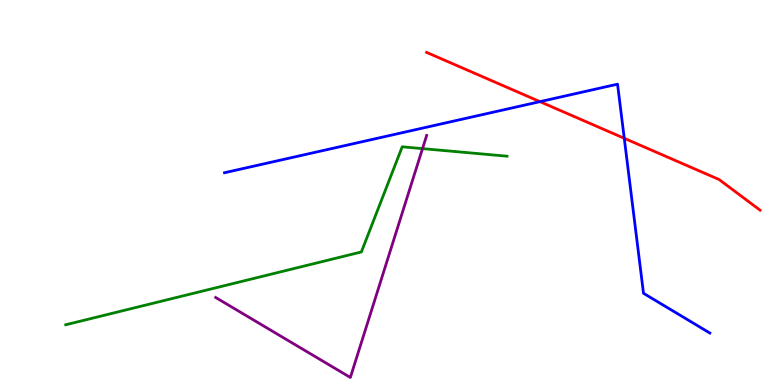[{'lines': ['blue', 'red'], 'intersections': [{'x': 6.97, 'y': 7.36}, {'x': 8.05, 'y': 6.41}]}, {'lines': ['green', 'red'], 'intersections': []}, {'lines': ['purple', 'red'], 'intersections': []}, {'lines': ['blue', 'green'], 'intersections': []}, {'lines': ['blue', 'purple'], 'intersections': []}, {'lines': ['green', 'purple'], 'intersections': [{'x': 5.45, 'y': 6.14}]}]